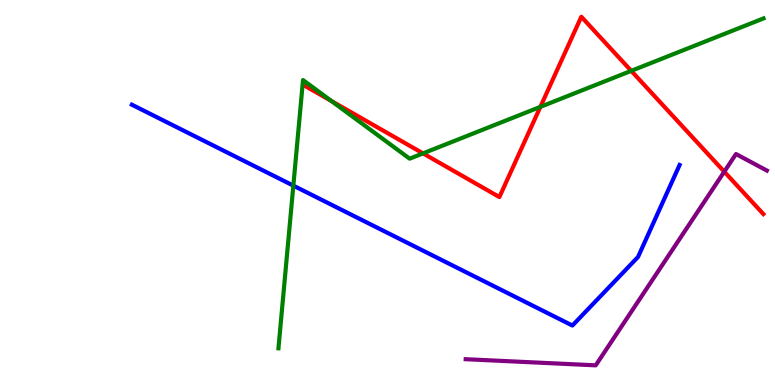[{'lines': ['blue', 'red'], 'intersections': []}, {'lines': ['green', 'red'], 'intersections': [{'x': 4.28, 'y': 7.38}, {'x': 5.46, 'y': 6.02}, {'x': 6.97, 'y': 7.22}, {'x': 8.14, 'y': 8.16}]}, {'lines': ['purple', 'red'], 'intersections': [{'x': 9.35, 'y': 5.54}]}, {'lines': ['blue', 'green'], 'intersections': [{'x': 3.79, 'y': 5.18}]}, {'lines': ['blue', 'purple'], 'intersections': []}, {'lines': ['green', 'purple'], 'intersections': []}]